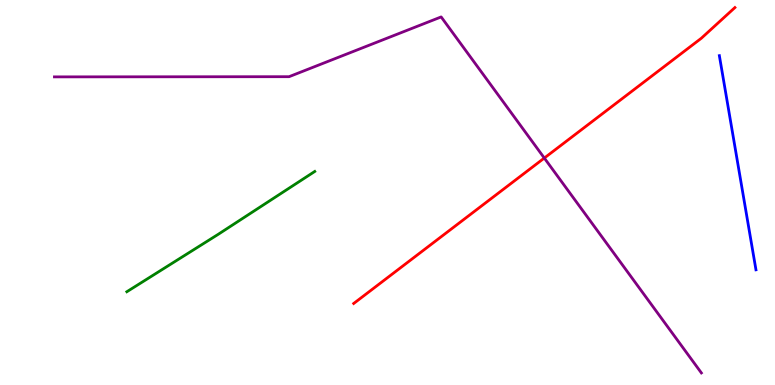[{'lines': ['blue', 'red'], 'intersections': []}, {'lines': ['green', 'red'], 'intersections': []}, {'lines': ['purple', 'red'], 'intersections': [{'x': 7.02, 'y': 5.89}]}, {'lines': ['blue', 'green'], 'intersections': []}, {'lines': ['blue', 'purple'], 'intersections': []}, {'lines': ['green', 'purple'], 'intersections': []}]